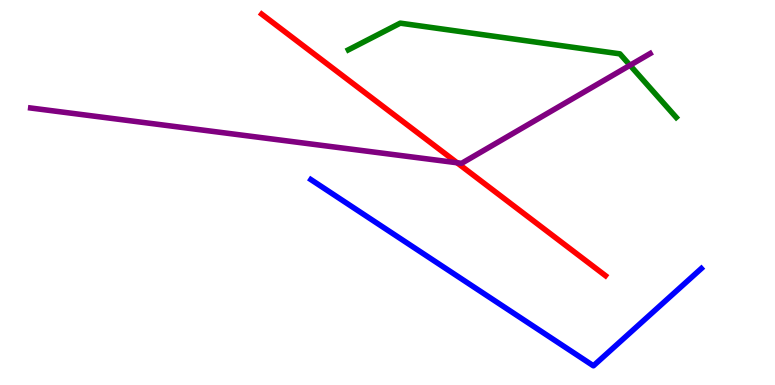[{'lines': ['blue', 'red'], 'intersections': []}, {'lines': ['green', 'red'], 'intersections': []}, {'lines': ['purple', 'red'], 'intersections': [{'x': 5.9, 'y': 5.77}]}, {'lines': ['blue', 'green'], 'intersections': []}, {'lines': ['blue', 'purple'], 'intersections': []}, {'lines': ['green', 'purple'], 'intersections': [{'x': 8.13, 'y': 8.3}]}]